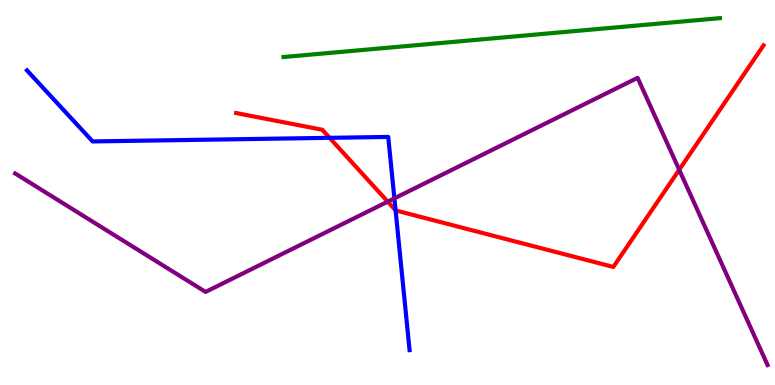[{'lines': ['blue', 'red'], 'intersections': [{'x': 4.25, 'y': 6.42}, {'x': 5.1, 'y': 4.54}]}, {'lines': ['green', 'red'], 'intersections': []}, {'lines': ['purple', 'red'], 'intersections': [{'x': 5.0, 'y': 4.76}, {'x': 8.76, 'y': 5.59}]}, {'lines': ['blue', 'green'], 'intersections': []}, {'lines': ['blue', 'purple'], 'intersections': [{'x': 5.09, 'y': 4.85}]}, {'lines': ['green', 'purple'], 'intersections': []}]